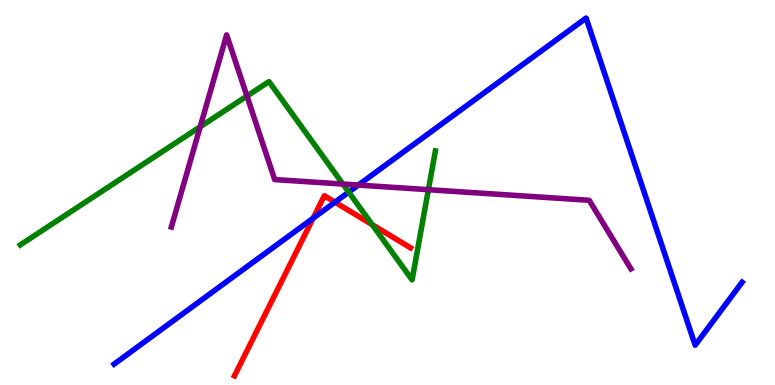[{'lines': ['blue', 'red'], 'intersections': [{'x': 4.04, 'y': 4.33}, {'x': 4.32, 'y': 4.75}]}, {'lines': ['green', 'red'], 'intersections': [{'x': 4.8, 'y': 4.16}]}, {'lines': ['purple', 'red'], 'intersections': []}, {'lines': ['blue', 'green'], 'intersections': [{'x': 4.5, 'y': 5.01}]}, {'lines': ['blue', 'purple'], 'intersections': [{'x': 4.62, 'y': 5.19}]}, {'lines': ['green', 'purple'], 'intersections': [{'x': 2.58, 'y': 6.71}, {'x': 3.19, 'y': 7.5}, {'x': 4.42, 'y': 5.22}, {'x': 5.53, 'y': 5.07}]}]